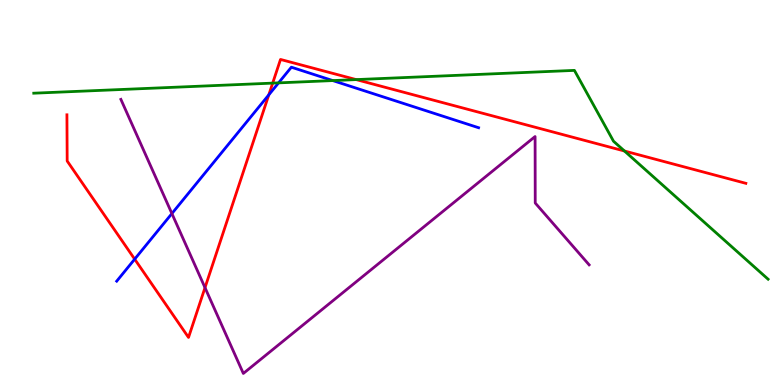[{'lines': ['blue', 'red'], 'intersections': [{'x': 1.74, 'y': 3.27}, {'x': 3.47, 'y': 7.54}]}, {'lines': ['green', 'red'], 'intersections': [{'x': 3.52, 'y': 7.84}, {'x': 4.6, 'y': 7.93}, {'x': 8.06, 'y': 6.08}]}, {'lines': ['purple', 'red'], 'intersections': [{'x': 2.65, 'y': 2.53}]}, {'lines': ['blue', 'green'], 'intersections': [{'x': 3.59, 'y': 7.85}, {'x': 4.29, 'y': 7.91}]}, {'lines': ['blue', 'purple'], 'intersections': [{'x': 2.22, 'y': 4.45}]}, {'lines': ['green', 'purple'], 'intersections': []}]